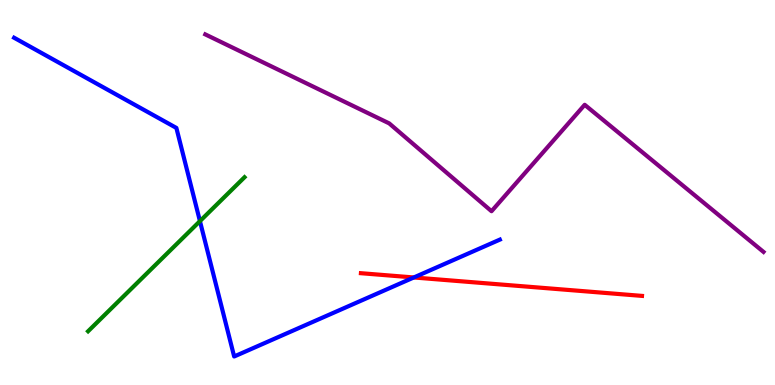[{'lines': ['blue', 'red'], 'intersections': [{'x': 5.34, 'y': 2.79}]}, {'lines': ['green', 'red'], 'intersections': []}, {'lines': ['purple', 'red'], 'intersections': []}, {'lines': ['blue', 'green'], 'intersections': [{'x': 2.58, 'y': 4.26}]}, {'lines': ['blue', 'purple'], 'intersections': []}, {'lines': ['green', 'purple'], 'intersections': []}]